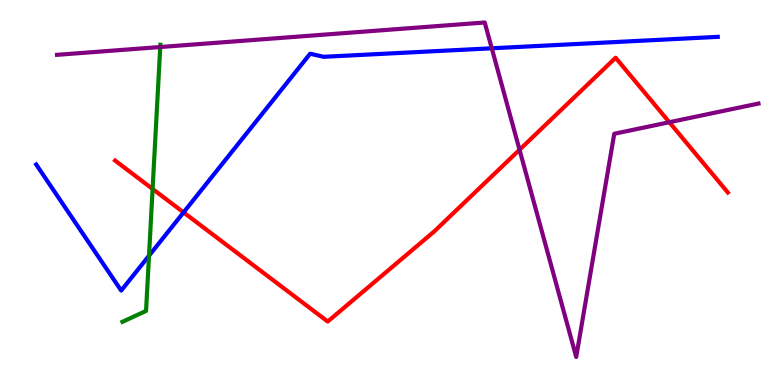[{'lines': ['blue', 'red'], 'intersections': [{'x': 2.37, 'y': 4.48}]}, {'lines': ['green', 'red'], 'intersections': [{'x': 1.97, 'y': 5.09}]}, {'lines': ['purple', 'red'], 'intersections': [{'x': 6.7, 'y': 6.11}, {'x': 8.64, 'y': 6.83}]}, {'lines': ['blue', 'green'], 'intersections': [{'x': 1.92, 'y': 3.36}]}, {'lines': ['blue', 'purple'], 'intersections': [{'x': 6.35, 'y': 8.75}]}, {'lines': ['green', 'purple'], 'intersections': [{'x': 2.07, 'y': 8.78}]}]